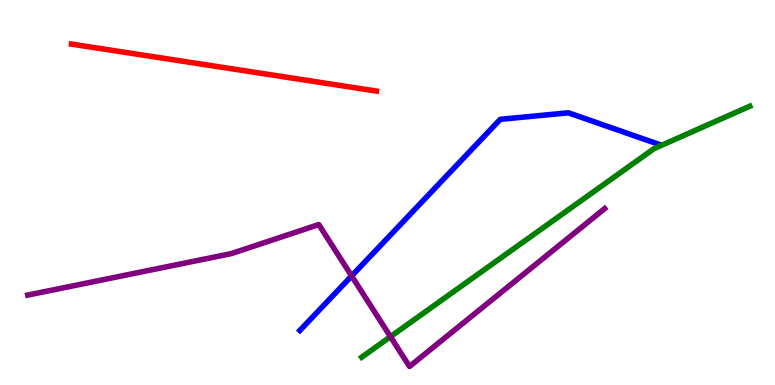[{'lines': ['blue', 'red'], 'intersections': []}, {'lines': ['green', 'red'], 'intersections': []}, {'lines': ['purple', 'red'], 'intersections': []}, {'lines': ['blue', 'green'], 'intersections': []}, {'lines': ['blue', 'purple'], 'intersections': [{'x': 4.54, 'y': 2.83}]}, {'lines': ['green', 'purple'], 'intersections': [{'x': 5.04, 'y': 1.25}]}]